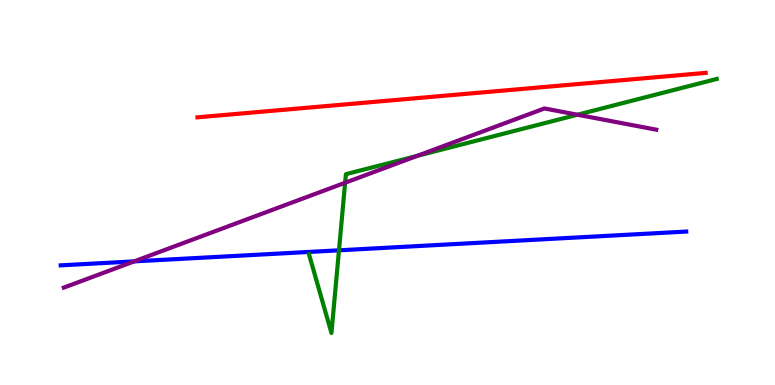[{'lines': ['blue', 'red'], 'intersections': []}, {'lines': ['green', 'red'], 'intersections': []}, {'lines': ['purple', 'red'], 'intersections': []}, {'lines': ['blue', 'green'], 'intersections': [{'x': 4.37, 'y': 3.5}]}, {'lines': ['blue', 'purple'], 'intersections': [{'x': 1.73, 'y': 3.21}]}, {'lines': ['green', 'purple'], 'intersections': [{'x': 4.45, 'y': 5.25}, {'x': 5.38, 'y': 5.95}, {'x': 7.45, 'y': 7.02}]}]